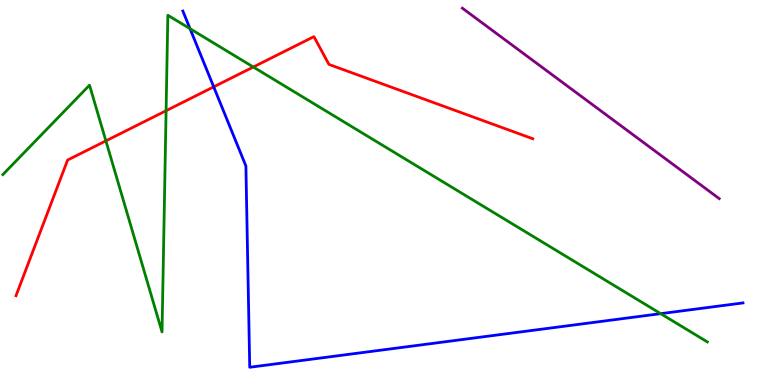[{'lines': ['blue', 'red'], 'intersections': [{'x': 2.76, 'y': 7.74}]}, {'lines': ['green', 'red'], 'intersections': [{'x': 1.37, 'y': 6.34}, {'x': 2.14, 'y': 7.12}, {'x': 3.27, 'y': 8.26}]}, {'lines': ['purple', 'red'], 'intersections': []}, {'lines': ['blue', 'green'], 'intersections': [{'x': 2.45, 'y': 9.25}, {'x': 8.52, 'y': 1.85}]}, {'lines': ['blue', 'purple'], 'intersections': []}, {'lines': ['green', 'purple'], 'intersections': []}]